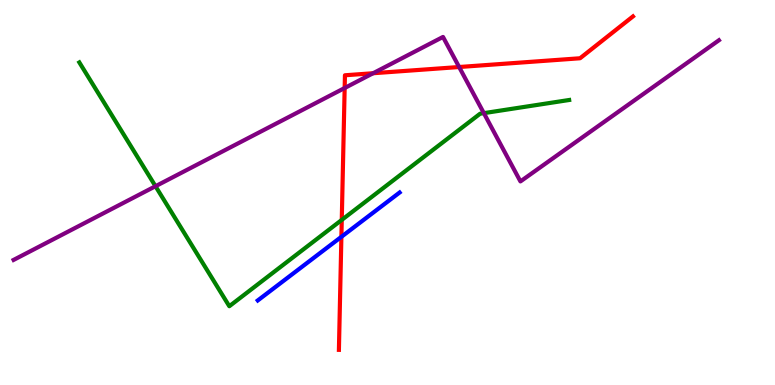[{'lines': ['blue', 'red'], 'intersections': [{'x': 4.41, 'y': 3.85}]}, {'lines': ['green', 'red'], 'intersections': [{'x': 4.41, 'y': 4.29}]}, {'lines': ['purple', 'red'], 'intersections': [{'x': 4.45, 'y': 7.71}, {'x': 4.81, 'y': 8.1}, {'x': 5.92, 'y': 8.26}]}, {'lines': ['blue', 'green'], 'intersections': []}, {'lines': ['blue', 'purple'], 'intersections': []}, {'lines': ['green', 'purple'], 'intersections': [{'x': 2.01, 'y': 5.16}, {'x': 6.24, 'y': 7.06}]}]